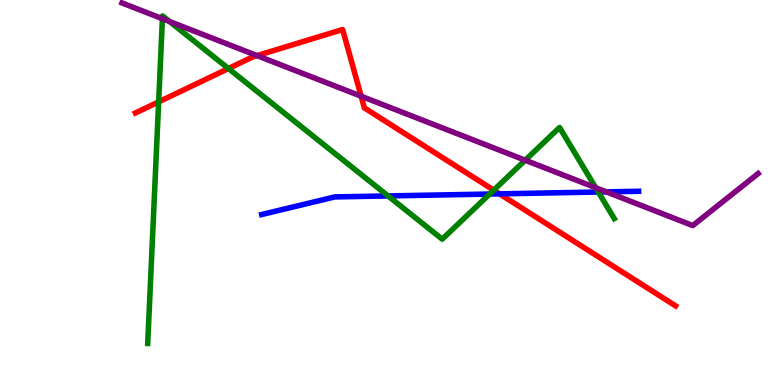[{'lines': ['blue', 'red'], 'intersections': [{'x': 6.45, 'y': 4.96}]}, {'lines': ['green', 'red'], 'intersections': [{'x': 2.05, 'y': 7.35}, {'x': 2.95, 'y': 8.22}, {'x': 6.37, 'y': 5.06}]}, {'lines': ['purple', 'red'], 'intersections': [{'x': 3.32, 'y': 8.56}, {'x': 4.66, 'y': 7.5}]}, {'lines': ['blue', 'green'], 'intersections': [{'x': 5.01, 'y': 4.91}, {'x': 6.32, 'y': 4.96}, {'x': 7.72, 'y': 5.01}]}, {'lines': ['blue', 'purple'], 'intersections': [{'x': 7.82, 'y': 5.02}]}, {'lines': ['green', 'purple'], 'intersections': [{'x': 2.1, 'y': 9.51}, {'x': 2.19, 'y': 9.44}, {'x': 6.78, 'y': 5.84}, {'x': 7.69, 'y': 5.12}]}]